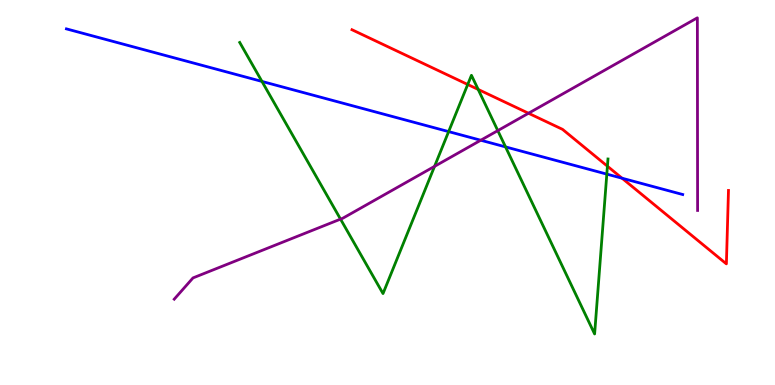[{'lines': ['blue', 'red'], 'intersections': [{'x': 8.03, 'y': 5.37}]}, {'lines': ['green', 'red'], 'intersections': [{'x': 6.04, 'y': 7.81}, {'x': 6.17, 'y': 7.68}, {'x': 7.84, 'y': 5.68}]}, {'lines': ['purple', 'red'], 'intersections': [{'x': 6.82, 'y': 7.06}]}, {'lines': ['blue', 'green'], 'intersections': [{'x': 3.38, 'y': 7.88}, {'x': 5.79, 'y': 6.58}, {'x': 6.52, 'y': 6.18}, {'x': 7.83, 'y': 5.48}]}, {'lines': ['blue', 'purple'], 'intersections': [{'x': 6.2, 'y': 6.36}]}, {'lines': ['green', 'purple'], 'intersections': [{'x': 4.39, 'y': 4.31}, {'x': 5.61, 'y': 5.68}, {'x': 6.42, 'y': 6.61}]}]